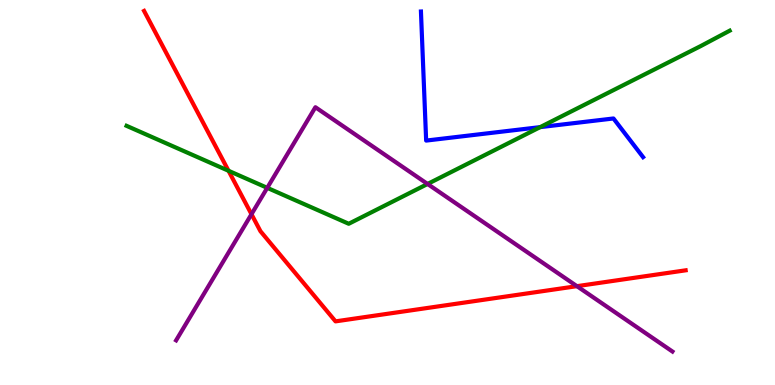[{'lines': ['blue', 'red'], 'intersections': []}, {'lines': ['green', 'red'], 'intersections': [{'x': 2.95, 'y': 5.56}]}, {'lines': ['purple', 'red'], 'intersections': [{'x': 3.24, 'y': 4.44}, {'x': 7.44, 'y': 2.57}]}, {'lines': ['blue', 'green'], 'intersections': [{'x': 6.97, 'y': 6.7}]}, {'lines': ['blue', 'purple'], 'intersections': []}, {'lines': ['green', 'purple'], 'intersections': [{'x': 3.45, 'y': 5.12}, {'x': 5.52, 'y': 5.22}]}]